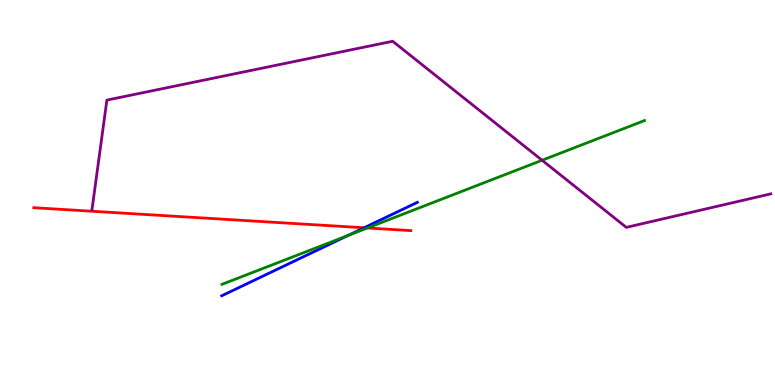[{'lines': ['blue', 'red'], 'intersections': [{'x': 4.7, 'y': 4.08}]}, {'lines': ['green', 'red'], 'intersections': [{'x': 4.74, 'y': 4.08}]}, {'lines': ['purple', 'red'], 'intersections': []}, {'lines': ['blue', 'green'], 'intersections': [{'x': 4.49, 'y': 3.88}]}, {'lines': ['blue', 'purple'], 'intersections': []}, {'lines': ['green', 'purple'], 'intersections': [{'x': 6.99, 'y': 5.84}]}]